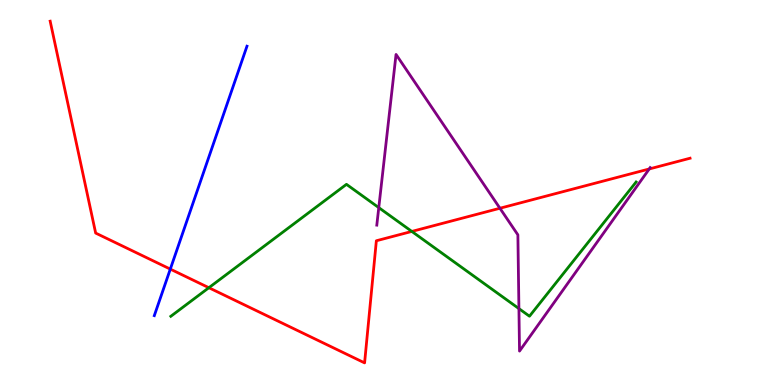[{'lines': ['blue', 'red'], 'intersections': [{'x': 2.2, 'y': 3.01}]}, {'lines': ['green', 'red'], 'intersections': [{'x': 2.7, 'y': 2.53}, {'x': 5.31, 'y': 3.99}]}, {'lines': ['purple', 'red'], 'intersections': [{'x': 6.45, 'y': 4.59}, {'x': 8.38, 'y': 5.61}]}, {'lines': ['blue', 'green'], 'intersections': []}, {'lines': ['blue', 'purple'], 'intersections': []}, {'lines': ['green', 'purple'], 'intersections': [{'x': 4.89, 'y': 4.61}, {'x': 6.7, 'y': 1.98}]}]